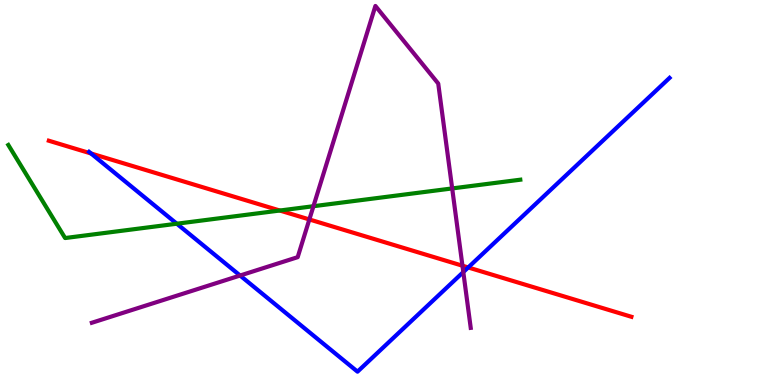[{'lines': ['blue', 'red'], 'intersections': [{'x': 1.17, 'y': 6.01}, {'x': 6.04, 'y': 3.05}]}, {'lines': ['green', 'red'], 'intersections': [{'x': 3.61, 'y': 4.53}]}, {'lines': ['purple', 'red'], 'intersections': [{'x': 3.99, 'y': 4.3}, {'x': 5.97, 'y': 3.1}]}, {'lines': ['blue', 'green'], 'intersections': [{'x': 2.28, 'y': 4.19}]}, {'lines': ['blue', 'purple'], 'intersections': [{'x': 3.1, 'y': 2.84}, {'x': 5.98, 'y': 2.93}]}, {'lines': ['green', 'purple'], 'intersections': [{'x': 4.04, 'y': 4.64}, {'x': 5.83, 'y': 5.11}]}]